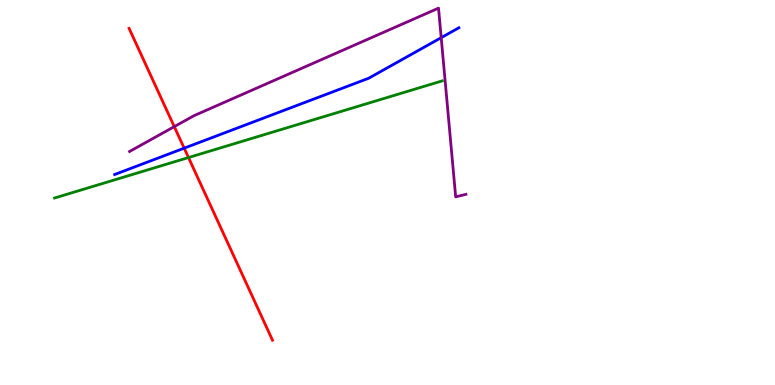[{'lines': ['blue', 'red'], 'intersections': [{'x': 2.38, 'y': 6.15}]}, {'lines': ['green', 'red'], 'intersections': [{'x': 2.43, 'y': 5.91}]}, {'lines': ['purple', 'red'], 'intersections': [{'x': 2.25, 'y': 6.71}]}, {'lines': ['blue', 'green'], 'intersections': []}, {'lines': ['blue', 'purple'], 'intersections': [{'x': 5.69, 'y': 9.02}]}, {'lines': ['green', 'purple'], 'intersections': []}]